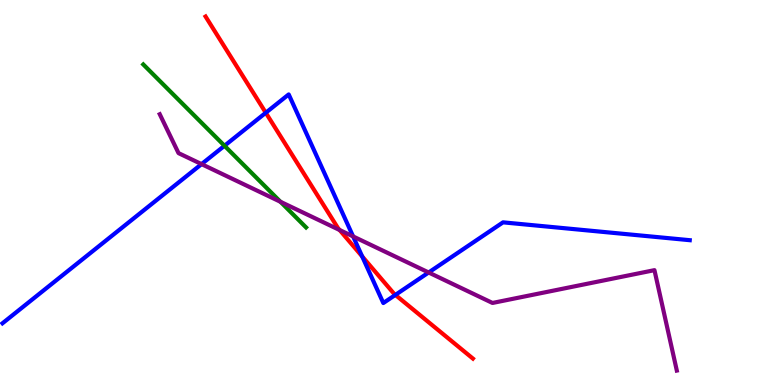[{'lines': ['blue', 'red'], 'intersections': [{'x': 3.43, 'y': 7.07}, {'x': 4.67, 'y': 3.34}, {'x': 5.1, 'y': 2.34}]}, {'lines': ['green', 'red'], 'intersections': []}, {'lines': ['purple', 'red'], 'intersections': [{'x': 4.38, 'y': 4.03}]}, {'lines': ['blue', 'green'], 'intersections': [{'x': 2.9, 'y': 6.21}]}, {'lines': ['blue', 'purple'], 'intersections': [{'x': 2.6, 'y': 5.74}, {'x': 4.56, 'y': 3.86}, {'x': 5.53, 'y': 2.92}]}, {'lines': ['green', 'purple'], 'intersections': [{'x': 3.62, 'y': 4.76}]}]